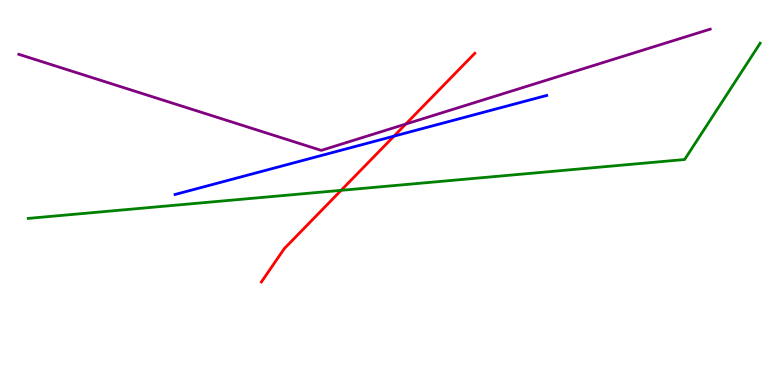[{'lines': ['blue', 'red'], 'intersections': [{'x': 5.08, 'y': 6.46}]}, {'lines': ['green', 'red'], 'intersections': [{'x': 4.4, 'y': 5.06}]}, {'lines': ['purple', 'red'], 'intersections': [{'x': 5.24, 'y': 6.78}]}, {'lines': ['blue', 'green'], 'intersections': []}, {'lines': ['blue', 'purple'], 'intersections': []}, {'lines': ['green', 'purple'], 'intersections': []}]